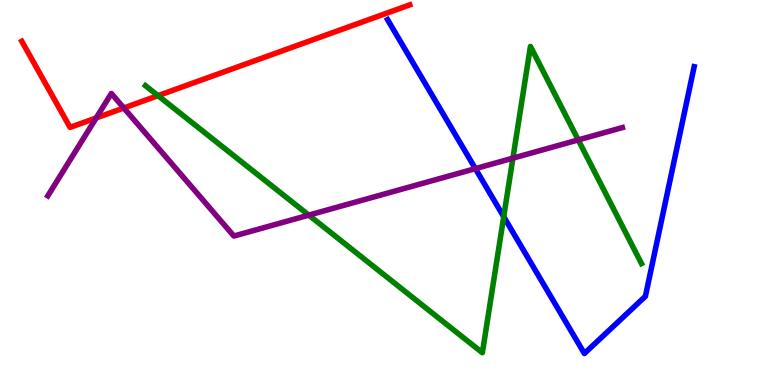[{'lines': ['blue', 'red'], 'intersections': []}, {'lines': ['green', 'red'], 'intersections': [{'x': 2.04, 'y': 7.52}]}, {'lines': ['purple', 'red'], 'intersections': [{'x': 1.24, 'y': 6.94}, {'x': 1.6, 'y': 7.2}]}, {'lines': ['blue', 'green'], 'intersections': [{'x': 6.5, 'y': 4.37}]}, {'lines': ['blue', 'purple'], 'intersections': [{'x': 6.13, 'y': 5.62}]}, {'lines': ['green', 'purple'], 'intersections': [{'x': 3.98, 'y': 4.41}, {'x': 6.62, 'y': 5.89}, {'x': 7.46, 'y': 6.37}]}]